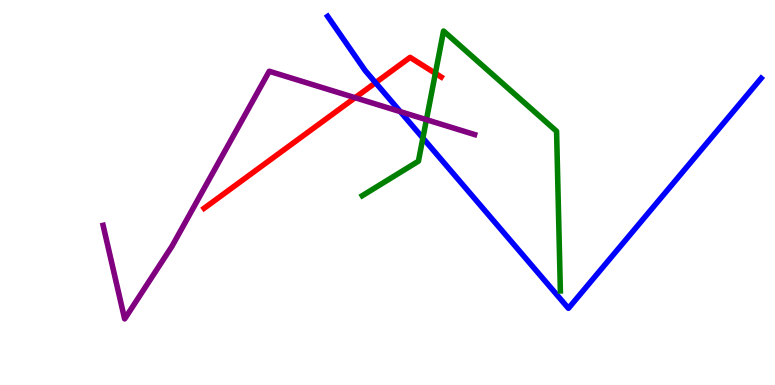[{'lines': ['blue', 'red'], 'intersections': [{'x': 4.85, 'y': 7.85}]}, {'lines': ['green', 'red'], 'intersections': [{'x': 5.62, 'y': 8.1}]}, {'lines': ['purple', 'red'], 'intersections': [{'x': 4.58, 'y': 7.46}]}, {'lines': ['blue', 'green'], 'intersections': [{'x': 5.46, 'y': 6.41}]}, {'lines': ['blue', 'purple'], 'intersections': [{'x': 5.17, 'y': 7.1}]}, {'lines': ['green', 'purple'], 'intersections': [{'x': 5.5, 'y': 6.89}]}]